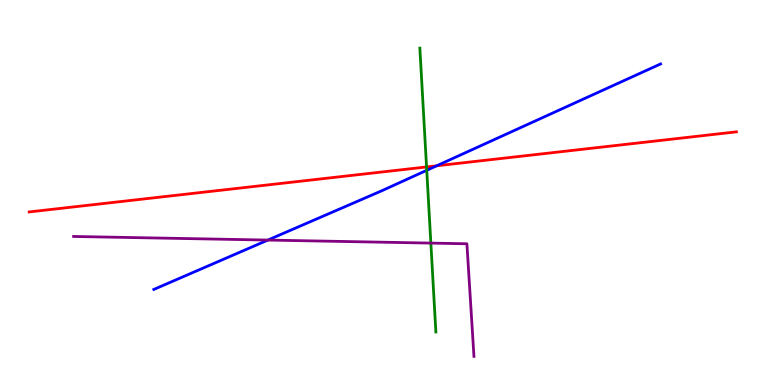[{'lines': ['blue', 'red'], 'intersections': [{'x': 5.63, 'y': 5.69}]}, {'lines': ['green', 'red'], 'intersections': [{'x': 5.5, 'y': 5.66}]}, {'lines': ['purple', 'red'], 'intersections': []}, {'lines': ['blue', 'green'], 'intersections': [{'x': 5.51, 'y': 5.58}]}, {'lines': ['blue', 'purple'], 'intersections': [{'x': 3.46, 'y': 3.76}]}, {'lines': ['green', 'purple'], 'intersections': [{'x': 5.56, 'y': 3.69}]}]